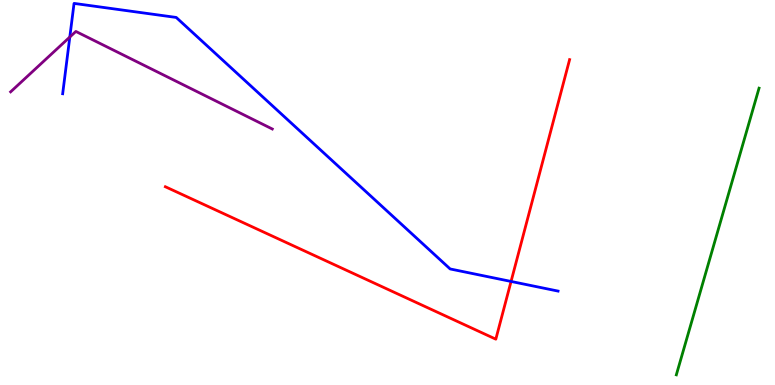[{'lines': ['blue', 'red'], 'intersections': [{'x': 6.59, 'y': 2.69}]}, {'lines': ['green', 'red'], 'intersections': []}, {'lines': ['purple', 'red'], 'intersections': []}, {'lines': ['blue', 'green'], 'intersections': []}, {'lines': ['blue', 'purple'], 'intersections': [{'x': 0.901, 'y': 9.04}]}, {'lines': ['green', 'purple'], 'intersections': []}]